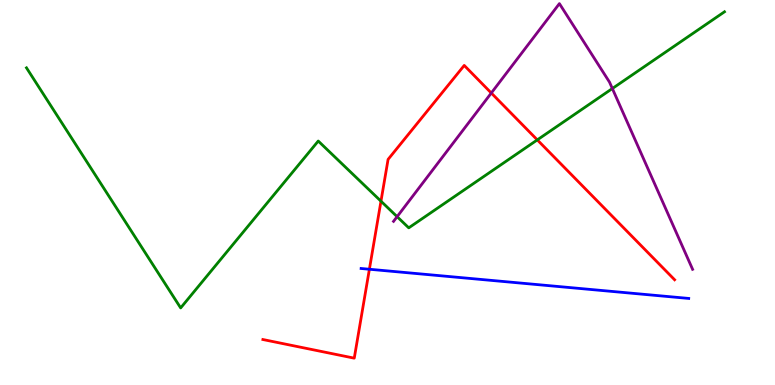[{'lines': ['blue', 'red'], 'intersections': [{'x': 4.77, 'y': 3.01}]}, {'lines': ['green', 'red'], 'intersections': [{'x': 4.92, 'y': 4.77}, {'x': 6.93, 'y': 6.37}]}, {'lines': ['purple', 'red'], 'intersections': [{'x': 6.34, 'y': 7.58}]}, {'lines': ['blue', 'green'], 'intersections': []}, {'lines': ['blue', 'purple'], 'intersections': []}, {'lines': ['green', 'purple'], 'intersections': [{'x': 5.12, 'y': 4.37}, {'x': 7.9, 'y': 7.7}]}]